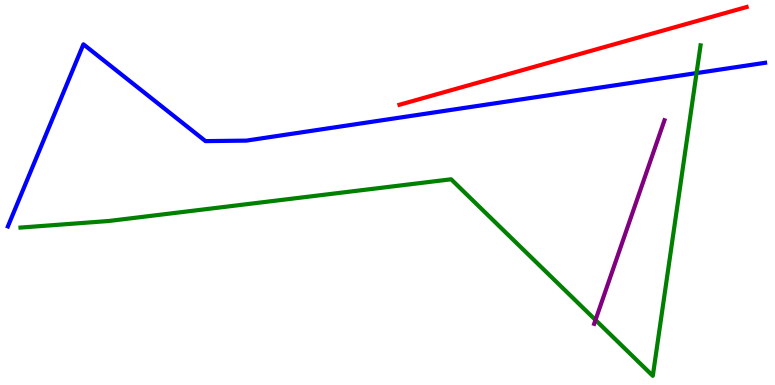[{'lines': ['blue', 'red'], 'intersections': []}, {'lines': ['green', 'red'], 'intersections': []}, {'lines': ['purple', 'red'], 'intersections': []}, {'lines': ['blue', 'green'], 'intersections': [{'x': 8.99, 'y': 8.1}]}, {'lines': ['blue', 'purple'], 'intersections': []}, {'lines': ['green', 'purple'], 'intersections': [{'x': 7.68, 'y': 1.69}]}]